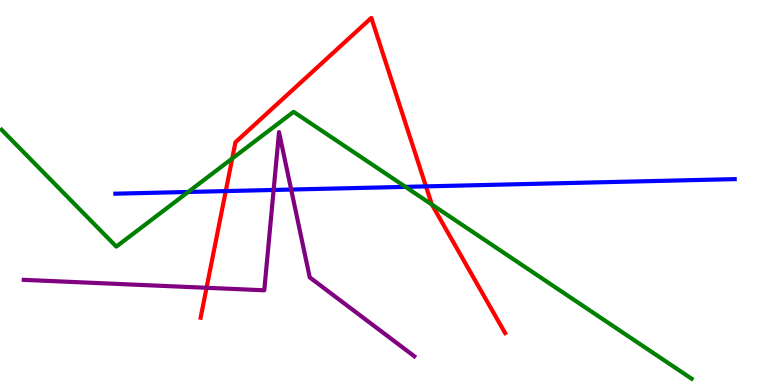[{'lines': ['blue', 'red'], 'intersections': [{'x': 2.91, 'y': 5.04}, {'x': 5.5, 'y': 5.16}]}, {'lines': ['green', 'red'], 'intersections': [{'x': 3.0, 'y': 5.88}, {'x': 5.57, 'y': 4.69}]}, {'lines': ['purple', 'red'], 'intersections': [{'x': 2.67, 'y': 2.52}]}, {'lines': ['blue', 'green'], 'intersections': [{'x': 2.43, 'y': 5.01}, {'x': 5.23, 'y': 5.15}]}, {'lines': ['blue', 'purple'], 'intersections': [{'x': 3.53, 'y': 5.07}, {'x': 3.76, 'y': 5.08}]}, {'lines': ['green', 'purple'], 'intersections': []}]